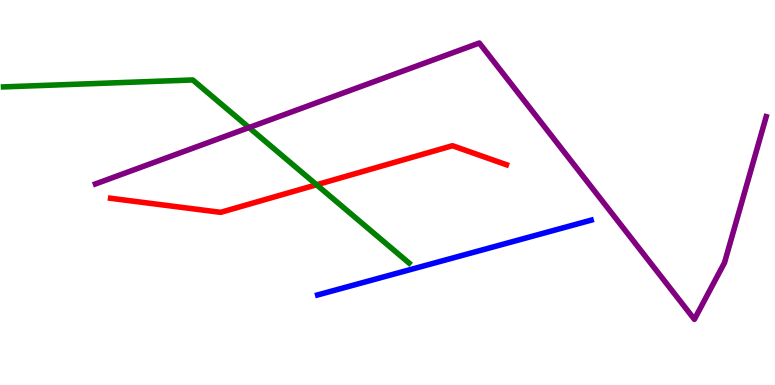[{'lines': ['blue', 'red'], 'intersections': []}, {'lines': ['green', 'red'], 'intersections': [{'x': 4.09, 'y': 5.2}]}, {'lines': ['purple', 'red'], 'intersections': []}, {'lines': ['blue', 'green'], 'intersections': []}, {'lines': ['blue', 'purple'], 'intersections': []}, {'lines': ['green', 'purple'], 'intersections': [{'x': 3.21, 'y': 6.69}]}]